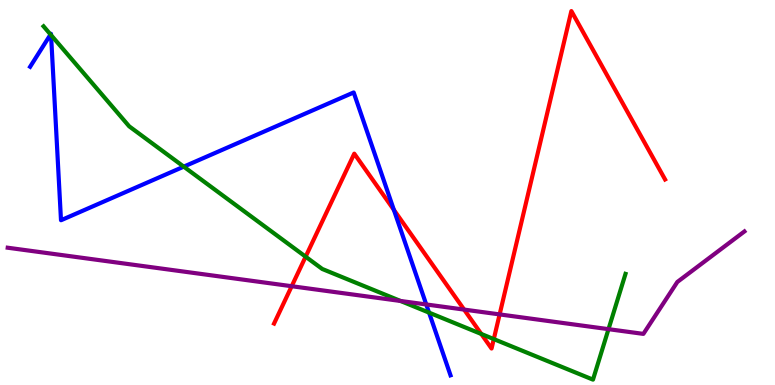[{'lines': ['blue', 'red'], 'intersections': [{'x': 5.08, 'y': 4.55}]}, {'lines': ['green', 'red'], 'intersections': [{'x': 3.94, 'y': 3.33}, {'x': 6.21, 'y': 1.33}, {'x': 6.37, 'y': 1.19}]}, {'lines': ['purple', 'red'], 'intersections': [{'x': 3.76, 'y': 2.57}, {'x': 5.99, 'y': 1.96}, {'x': 6.45, 'y': 1.83}]}, {'lines': ['blue', 'green'], 'intersections': [{'x': 0.652, 'y': 9.1}, {'x': 0.659, 'y': 9.09}, {'x': 2.37, 'y': 5.67}, {'x': 5.54, 'y': 1.88}]}, {'lines': ['blue', 'purple'], 'intersections': [{'x': 5.5, 'y': 2.09}]}, {'lines': ['green', 'purple'], 'intersections': [{'x': 5.17, 'y': 2.18}, {'x': 7.85, 'y': 1.45}]}]